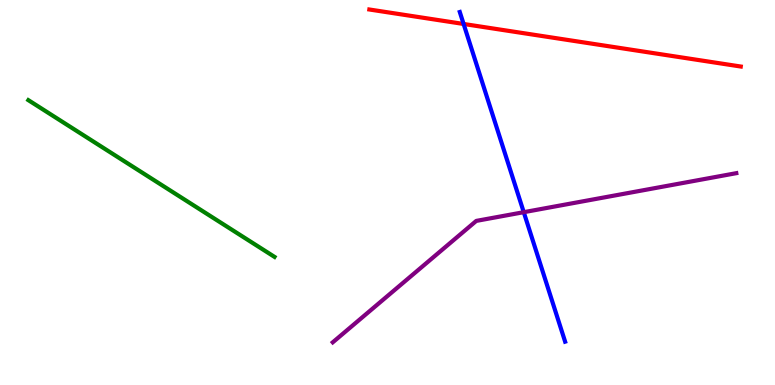[{'lines': ['blue', 'red'], 'intersections': [{'x': 5.98, 'y': 9.38}]}, {'lines': ['green', 'red'], 'intersections': []}, {'lines': ['purple', 'red'], 'intersections': []}, {'lines': ['blue', 'green'], 'intersections': []}, {'lines': ['blue', 'purple'], 'intersections': [{'x': 6.76, 'y': 4.49}]}, {'lines': ['green', 'purple'], 'intersections': []}]